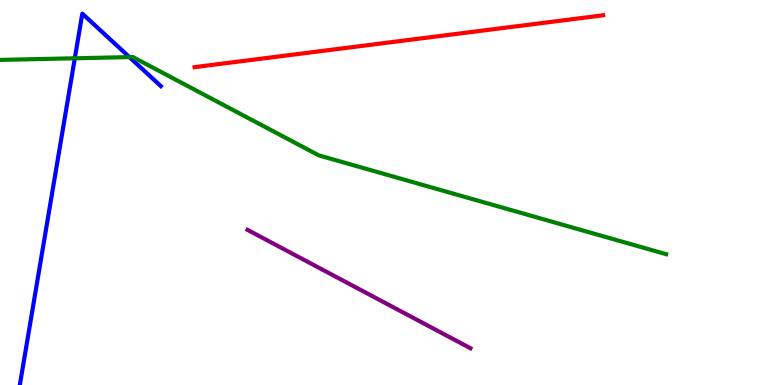[{'lines': ['blue', 'red'], 'intersections': []}, {'lines': ['green', 'red'], 'intersections': []}, {'lines': ['purple', 'red'], 'intersections': []}, {'lines': ['blue', 'green'], 'intersections': [{'x': 0.965, 'y': 8.49}, {'x': 1.67, 'y': 8.52}]}, {'lines': ['blue', 'purple'], 'intersections': []}, {'lines': ['green', 'purple'], 'intersections': []}]